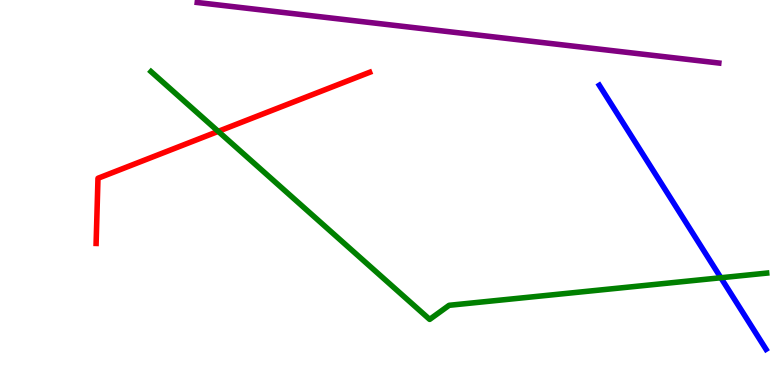[{'lines': ['blue', 'red'], 'intersections': []}, {'lines': ['green', 'red'], 'intersections': [{'x': 2.82, 'y': 6.59}]}, {'lines': ['purple', 'red'], 'intersections': []}, {'lines': ['blue', 'green'], 'intersections': [{'x': 9.3, 'y': 2.79}]}, {'lines': ['blue', 'purple'], 'intersections': []}, {'lines': ['green', 'purple'], 'intersections': []}]